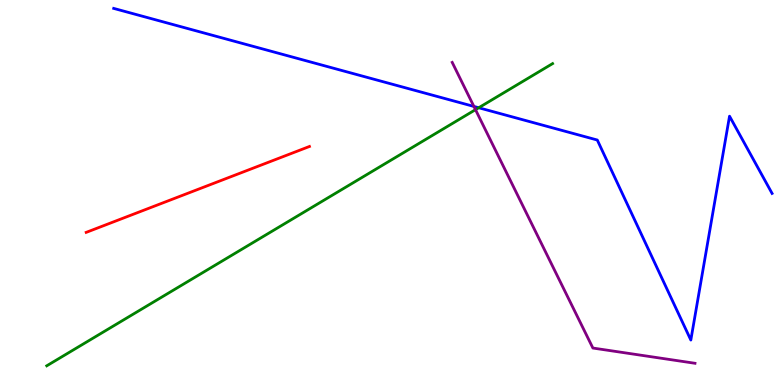[{'lines': ['blue', 'red'], 'intersections': []}, {'lines': ['green', 'red'], 'intersections': []}, {'lines': ['purple', 'red'], 'intersections': []}, {'lines': ['blue', 'green'], 'intersections': [{'x': 6.18, 'y': 7.2}]}, {'lines': ['blue', 'purple'], 'intersections': [{'x': 6.11, 'y': 7.24}]}, {'lines': ['green', 'purple'], 'intersections': [{'x': 6.14, 'y': 7.15}]}]